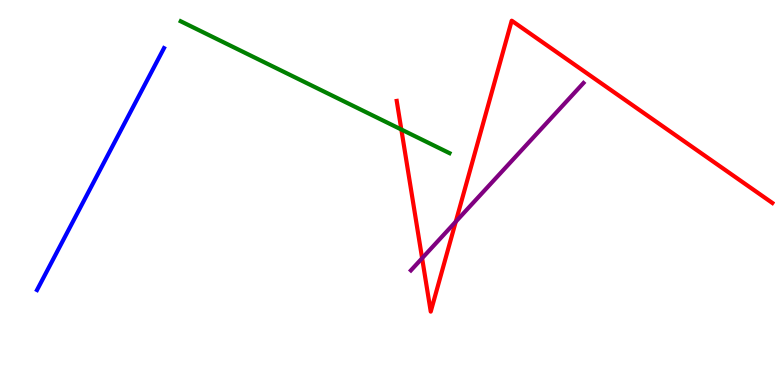[{'lines': ['blue', 'red'], 'intersections': []}, {'lines': ['green', 'red'], 'intersections': [{'x': 5.18, 'y': 6.64}]}, {'lines': ['purple', 'red'], 'intersections': [{'x': 5.45, 'y': 3.29}, {'x': 5.88, 'y': 4.24}]}, {'lines': ['blue', 'green'], 'intersections': []}, {'lines': ['blue', 'purple'], 'intersections': []}, {'lines': ['green', 'purple'], 'intersections': []}]